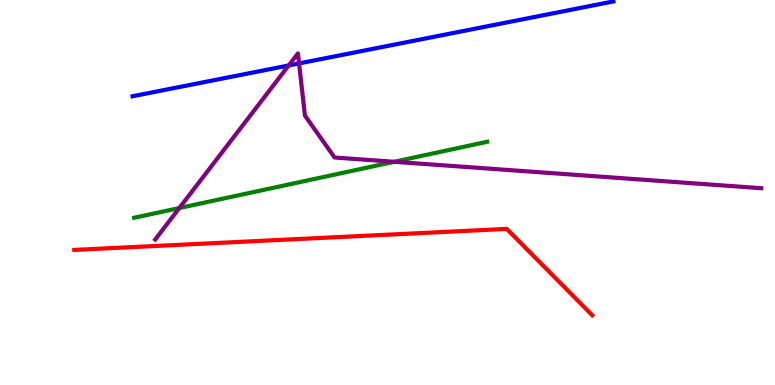[{'lines': ['blue', 'red'], 'intersections': []}, {'lines': ['green', 'red'], 'intersections': []}, {'lines': ['purple', 'red'], 'intersections': []}, {'lines': ['blue', 'green'], 'intersections': []}, {'lines': ['blue', 'purple'], 'intersections': [{'x': 3.72, 'y': 8.3}, {'x': 3.86, 'y': 8.35}]}, {'lines': ['green', 'purple'], 'intersections': [{'x': 2.31, 'y': 4.6}, {'x': 5.09, 'y': 5.8}]}]